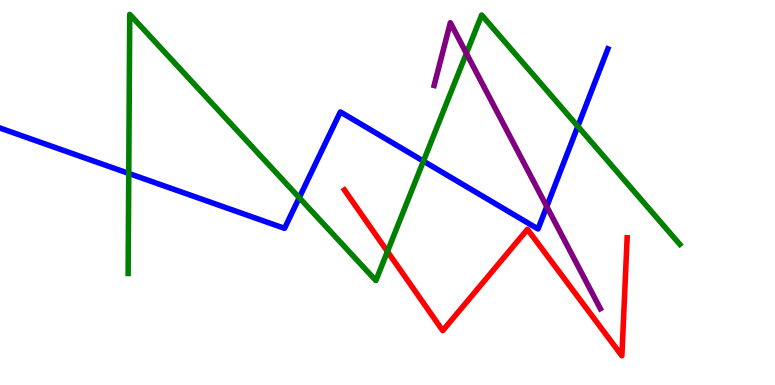[{'lines': ['blue', 'red'], 'intersections': []}, {'lines': ['green', 'red'], 'intersections': [{'x': 5.0, 'y': 3.47}]}, {'lines': ['purple', 'red'], 'intersections': []}, {'lines': ['blue', 'green'], 'intersections': [{'x': 1.66, 'y': 5.5}, {'x': 3.86, 'y': 4.87}, {'x': 5.46, 'y': 5.81}, {'x': 7.46, 'y': 6.72}]}, {'lines': ['blue', 'purple'], 'intersections': [{'x': 7.05, 'y': 4.64}]}, {'lines': ['green', 'purple'], 'intersections': [{'x': 6.02, 'y': 8.61}]}]